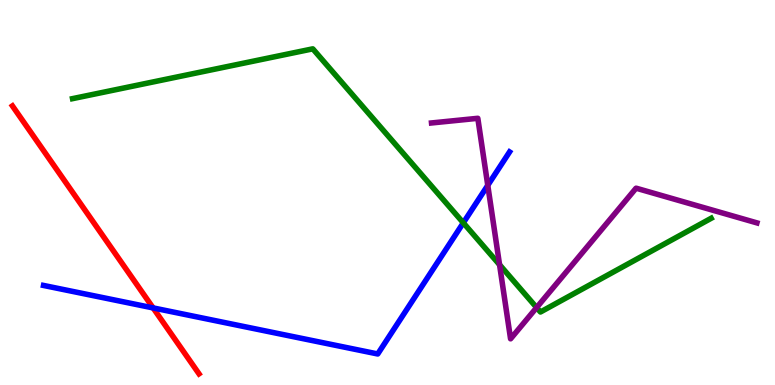[{'lines': ['blue', 'red'], 'intersections': [{'x': 1.98, 'y': 2.0}]}, {'lines': ['green', 'red'], 'intersections': []}, {'lines': ['purple', 'red'], 'intersections': []}, {'lines': ['blue', 'green'], 'intersections': [{'x': 5.98, 'y': 4.21}]}, {'lines': ['blue', 'purple'], 'intersections': [{'x': 6.29, 'y': 5.19}]}, {'lines': ['green', 'purple'], 'intersections': [{'x': 6.45, 'y': 3.12}, {'x': 6.92, 'y': 2.01}]}]